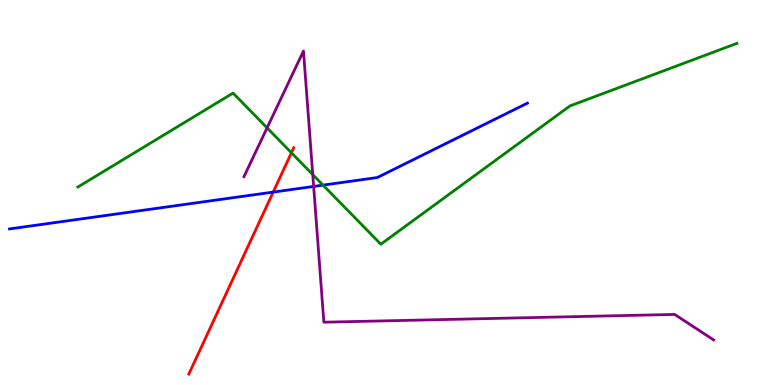[{'lines': ['blue', 'red'], 'intersections': [{'x': 3.53, 'y': 5.01}]}, {'lines': ['green', 'red'], 'intersections': [{'x': 3.76, 'y': 6.03}]}, {'lines': ['purple', 'red'], 'intersections': []}, {'lines': ['blue', 'green'], 'intersections': [{'x': 4.17, 'y': 5.19}]}, {'lines': ['blue', 'purple'], 'intersections': [{'x': 4.05, 'y': 5.16}]}, {'lines': ['green', 'purple'], 'intersections': [{'x': 3.45, 'y': 6.68}, {'x': 4.04, 'y': 5.47}]}]